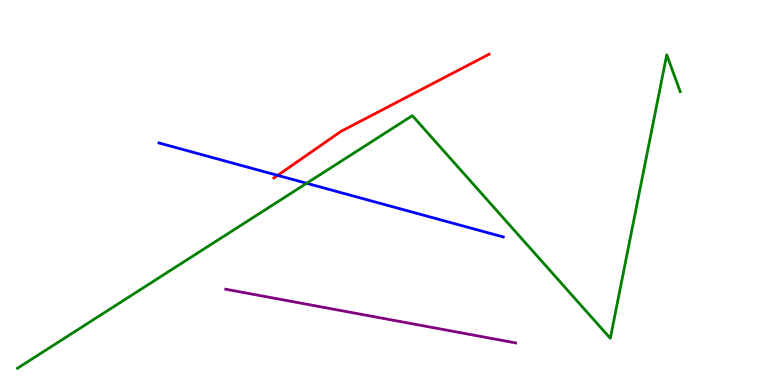[{'lines': ['blue', 'red'], 'intersections': [{'x': 3.58, 'y': 5.45}]}, {'lines': ['green', 'red'], 'intersections': []}, {'lines': ['purple', 'red'], 'intersections': []}, {'lines': ['blue', 'green'], 'intersections': [{'x': 3.96, 'y': 5.24}]}, {'lines': ['blue', 'purple'], 'intersections': []}, {'lines': ['green', 'purple'], 'intersections': []}]